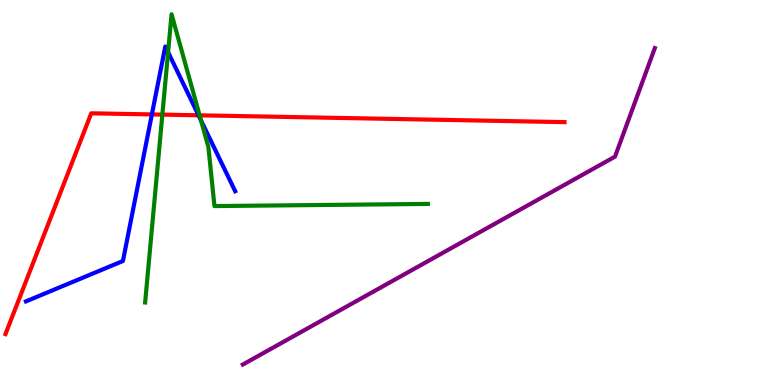[{'lines': ['blue', 'red'], 'intersections': [{'x': 1.96, 'y': 7.03}, {'x': 2.56, 'y': 7.01}]}, {'lines': ['green', 'red'], 'intersections': [{'x': 2.1, 'y': 7.02}, {'x': 2.58, 'y': 7.0}]}, {'lines': ['purple', 'red'], 'intersections': []}, {'lines': ['blue', 'green'], 'intersections': [{'x': 2.17, 'y': 8.64}, {'x': 2.59, 'y': 6.87}]}, {'lines': ['blue', 'purple'], 'intersections': []}, {'lines': ['green', 'purple'], 'intersections': []}]